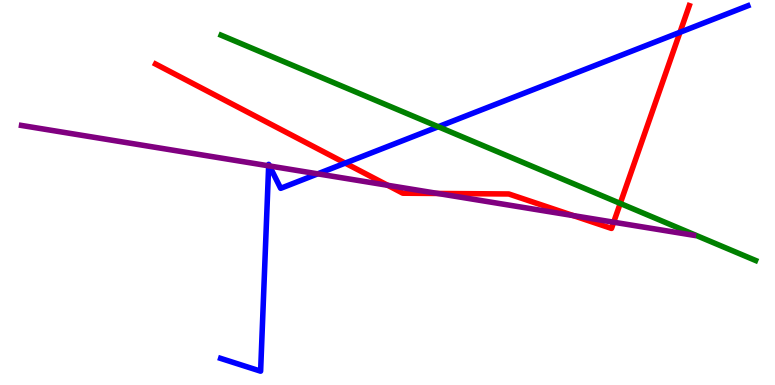[{'lines': ['blue', 'red'], 'intersections': [{'x': 4.45, 'y': 5.76}, {'x': 8.77, 'y': 9.16}]}, {'lines': ['green', 'red'], 'intersections': [{'x': 8.0, 'y': 4.72}]}, {'lines': ['purple', 'red'], 'intersections': [{'x': 5.0, 'y': 5.19}, {'x': 5.65, 'y': 4.98}, {'x': 7.4, 'y': 4.4}, {'x': 7.92, 'y': 4.23}]}, {'lines': ['blue', 'green'], 'intersections': [{'x': 5.66, 'y': 6.71}]}, {'lines': ['blue', 'purple'], 'intersections': [{'x': 3.47, 'y': 5.69}, {'x': 3.48, 'y': 5.69}, {'x': 4.1, 'y': 5.48}]}, {'lines': ['green', 'purple'], 'intersections': []}]